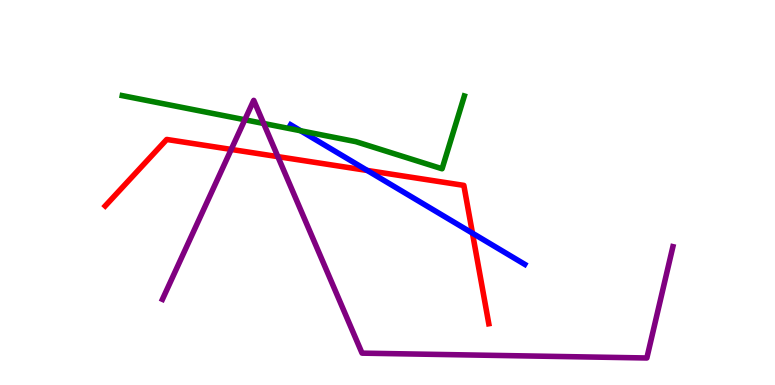[{'lines': ['blue', 'red'], 'intersections': [{'x': 4.74, 'y': 5.57}, {'x': 6.1, 'y': 3.94}]}, {'lines': ['green', 'red'], 'intersections': []}, {'lines': ['purple', 'red'], 'intersections': [{'x': 2.98, 'y': 6.12}, {'x': 3.59, 'y': 5.93}]}, {'lines': ['blue', 'green'], 'intersections': [{'x': 3.88, 'y': 6.6}]}, {'lines': ['blue', 'purple'], 'intersections': []}, {'lines': ['green', 'purple'], 'intersections': [{'x': 3.16, 'y': 6.89}, {'x': 3.4, 'y': 6.79}]}]